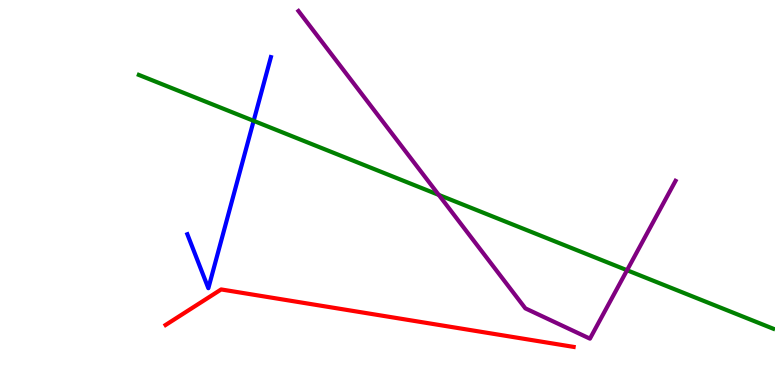[{'lines': ['blue', 'red'], 'intersections': []}, {'lines': ['green', 'red'], 'intersections': []}, {'lines': ['purple', 'red'], 'intersections': []}, {'lines': ['blue', 'green'], 'intersections': [{'x': 3.27, 'y': 6.86}]}, {'lines': ['blue', 'purple'], 'intersections': []}, {'lines': ['green', 'purple'], 'intersections': [{'x': 5.66, 'y': 4.94}, {'x': 8.09, 'y': 2.98}]}]